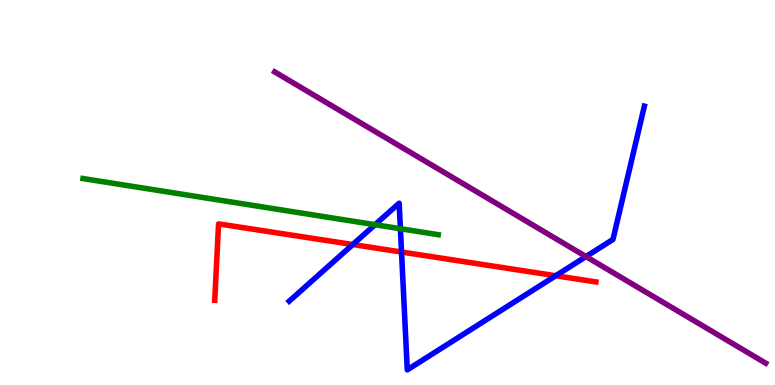[{'lines': ['blue', 'red'], 'intersections': [{'x': 4.55, 'y': 3.65}, {'x': 5.18, 'y': 3.45}, {'x': 7.17, 'y': 2.84}]}, {'lines': ['green', 'red'], 'intersections': []}, {'lines': ['purple', 'red'], 'intersections': []}, {'lines': ['blue', 'green'], 'intersections': [{'x': 4.84, 'y': 4.16}, {'x': 5.17, 'y': 4.06}]}, {'lines': ['blue', 'purple'], 'intersections': [{'x': 7.56, 'y': 3.34}]}, {'lines': ['green', 'purple'], 'intersections': []}]